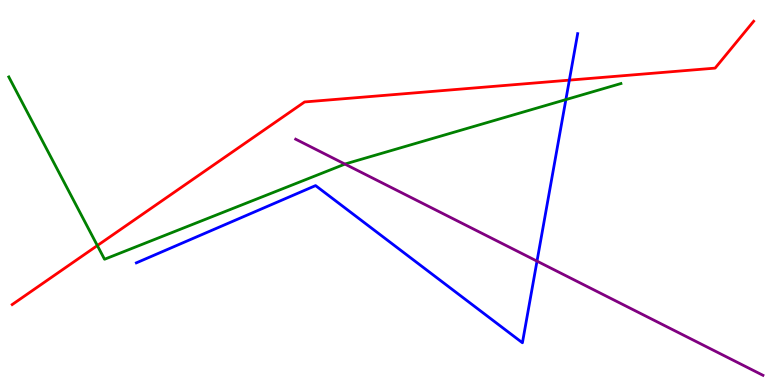[{'lines': ['blue', 'red'], 'intersections': [{'x': 7.35, 'y': 7.92}]}, {'lines': ['green', 'red'], 'intersections': [{'x': 1.26, 'y': 3.62}]}, {'lines': ['purple', 'red'], 'intersections': []}, {'lines': ['blue', 'green'], 'intersections': [{'x': 7.3, 'y': 7.41}]}, {'lines': ['blue', 'purple'], 'intersections': [{'x': 6.93, 'y': 3.22}]}, {'lines': ['green', 'purple'], 'intersections': [{'x': 4.45, 'y': 5.74}]}]